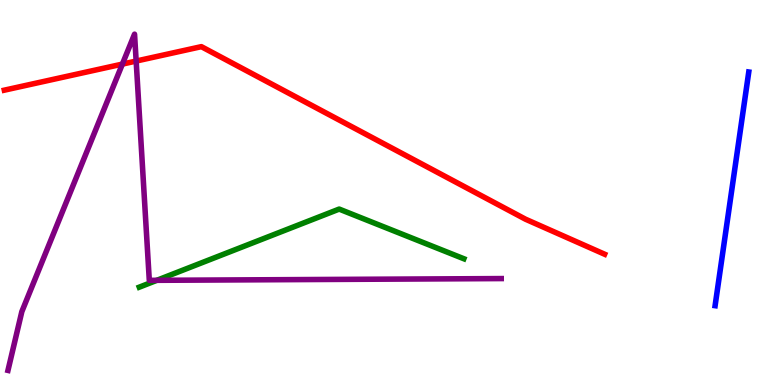[{'lines': ['blue', 'red'], 'intersections': []}, {'lines': ['green', 'red'], 'intersections': []}, {'lines': ['purple', 'red'], 'intersections': [{'x': 1.58, 'y': 8.34}, {'x': 1.76, 'y': 8.41}]}, {'lines': ['blue', 'green'], 'intersections': []}, {'lines': ['blue', 'purple'], 'intersections': []}, {'lines': ['green', 'purple'], 'intersections': [{'x': 2.02, 'y': 2.72}]}]